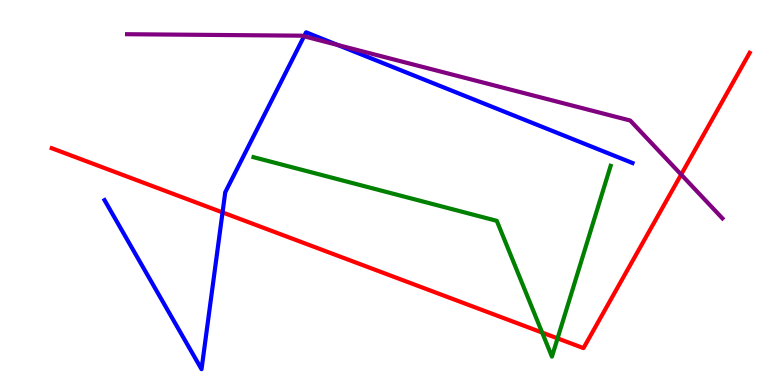[{'lines': ['blue', 'red'], 'intersections': [{'x': 2.87, 'y': 4.48}]}, {'lines': ['green', 'red'], 'intersections': [{'x': 7.0, 'y': 1.36}, {'x': 7.19, 'y': 1.21}]}, {'lines': ['purple', 'red'], 'intersections': [{'x': 8.79, 'y': 5.47}]}, {'lines': ['blue', 'green'], 'intersections': []}, {'lines': ['blue', 'purple'], 'intersections': [{'x': 3.92, 'y': 9.06}, {'x': 4.36, 'y': 8.83}]}, {'lines': ['green', 'purple'], 'intersections': []}]